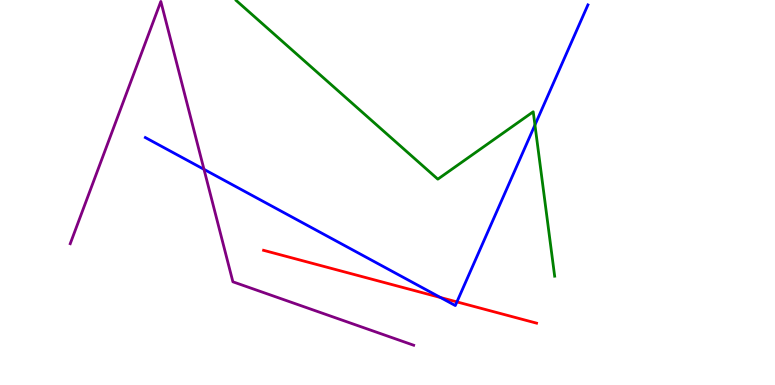[{'lines': ['blue', 'red'], 'intersections': [{'x': 5.68, 'y': 2.27}, {'x': 5.9, 'y': 2.16}]}, {'lines': ['green', 'red'], 'intersections': []}, {'lines': ['purple', 'red'], 'intersections': []}, {'lines': ['blue', 'green'], 'intersections': [{'x': 6.9, 'y': 6.75}]}, {'lines': ['blue', 'purple'], 'intersections': [{'x': 2.63, 'y': 5.6}]}, {'lines': ['green', 'purple'], 'intersections': []}]